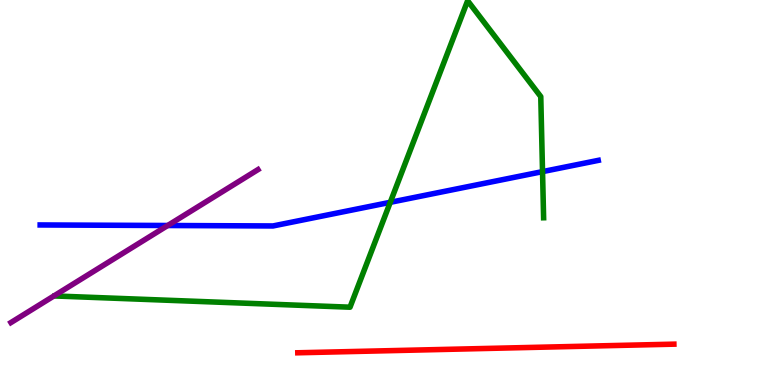[{'lines': ['blue', 'red'], 'intersections': []}, {'lines': ['green', 'red'], 'intersections': []}, {'lines': ['purple', 'red'], 'intersections': []}, {'lines': ['blue', 'green'], 'intersections': [{'x': 5.04, 'y': 4.75}, {'x': 7.0, 'y': 5.54}]}, {'lines': ['blue', 'purple'], 'intersections': [{'x': 2.16, 'y': 4.14}]}, {'lines': ['green', 'purple'], 'intersections': []}]